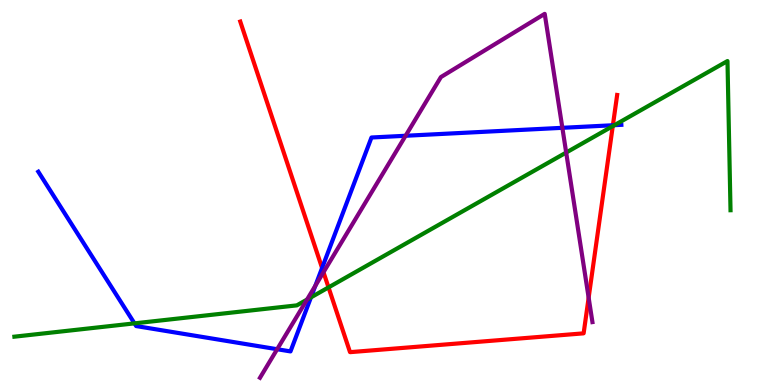[{'lines': ['blue', 'red'], 'intersections': [{'x': 4.16, 'y': 3.04}, {'x': 7.91, 'y': 6.75}]}, {'lines': ['green', 'red'], 'intersections': [{'x': 4.24, 'y': 2.54}, {'x': 7.91, 'y': 6.72}]}, {'lines': ['purple', 'red'], 'intersections': [{'x': 4.17, 'y': 2.93}, {'x': 7.6, 'y': 2.27}]}, {'lines': ['blue', 'green'], 'intersections': [{'x': 1.74, 'y': 1.6}, {'x': 4.01, 'y': 2.28}, {'x': 7.93, 'y': 6.75}]}, {'lines': ['blue', 'purple'], 'intersections': [{'x': 3.58, 'y': 0.929}, {'x': 4.07, 'y': 2.58}, {'x': 5.23, 'y': 6.47}, {'x': 7.26, 'y': 6.68}]}, {'lines': ['green', 'purple'], 'intersections': [{'x': 3.96, 'y': 2.22}, {'x': 7.31, 'y': 6.04}]}]